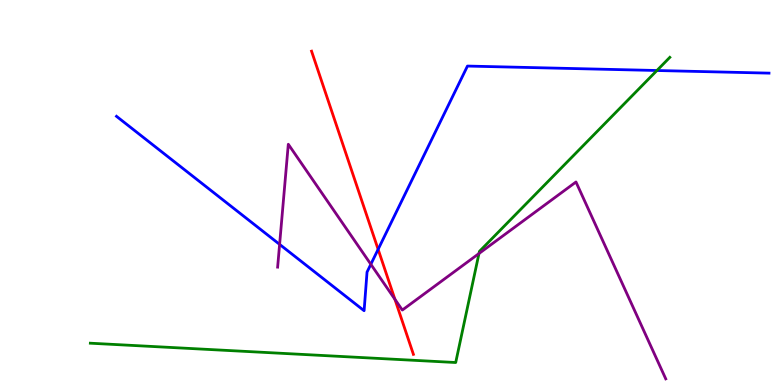[{'lines': ['blue', 'red'], 'intersections': [{'x': 4.88, 'y': 3.52}]}, {'lines': ['green', 'red'], 'intersections': []}, {'lines': ['purple', 'red'], 'intersections': [{'x': 5.1, 'y': 2.23}]}, {'lines': ['blue', 'green'], 'intersections': [{'x': 8.48, 'y': 8.17}]}, {'lines': ['blue', 'purple'], 'intersections': [{'x': 3.61, 'y': 3.65}, {'x': 4.79, 'y': 3.14}]}, {'lines': ['green', 'purple'], 'intersections': [{'x': 6.18, 'y': 3.41}]}]